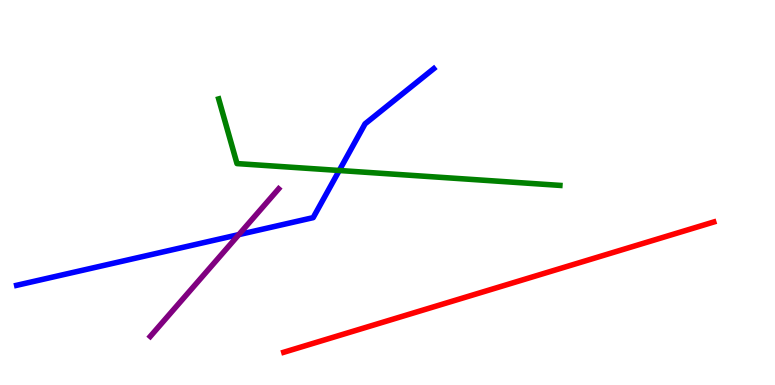[{'lines': ['blue', 'red'], 'intersections': []}, {'lines': ['green', 'red'], 'intersections': []}, {'lines': ['purple', 'red'], 'intersections': []}, {'lines': ['blue', 'green'], 'intersections': [{'x': 4.38, 'y': 5.57}]}, {'lines': ['blue', 'purple'], 'intersections': [{'x': 3.08, 'y': 3.91}]}, {'lines': ['green', 'purple'], 'intersections': []}]